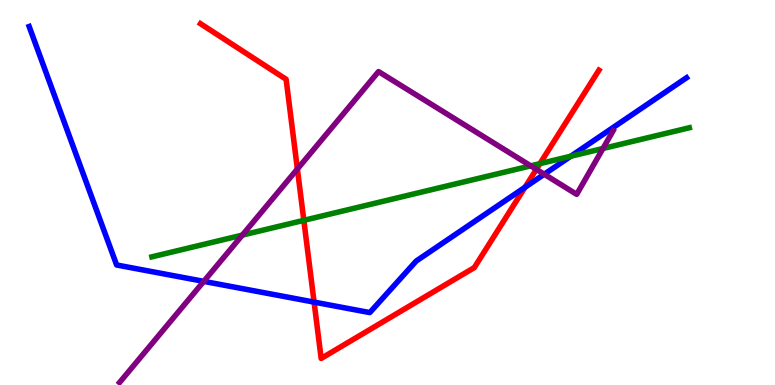[{'lines': ['blue', 'red'], 'intersections': [{'x': 4.05, 'y': 2.15}, {'x': 6.77, 'y': 5.14}]}, {'lines': ['green', 'red'], 'intersections': [{'x': 3.92, 'y': 4.28}, {'x': 6.97, 'y': 5.75}]}, {'lines': ['purple', 'red'], 'intersections': [{'x': 3.84, 'y': 5.61}, {'x': 6.92, 'y': 5.6}]}, {'lines': ['blue', 'green'], 'intersections': [{'x': 7.36, 'y': 5.94}]}, {'lines': ['blue', 'purple'], 'intersections': [{'x': 2.63, 'y': 2.69}, {'x': 7.02, 'y': 5.47}]}, {'lines': ['green', 'purple'], 'intersections': [{'x': 3.13, 'y': 3.89}, {'x': 6.85, 'y': 5.69}, {'x': 7.78, 'y': 6.14}]}]